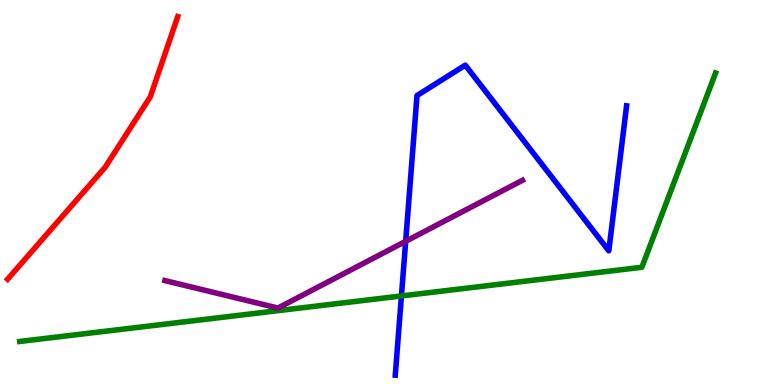[{'lines': ['blue', 'red'], 'intersections': []}, {'lines': ['green', 'red'], 'intersections': []}, {'lines': ['purple', 'red'], 'intersections': []}, {'lines': ['blue', 'green'], 'intersections': [{'x': 5.18, 'y': 2.31}]}, {'lines': ['blue', 'purple'], 'intersections': [{'x': 5.23, 'y': 3.73}]}, {'lines': ['green', 'purple'], 'intersections': []}]